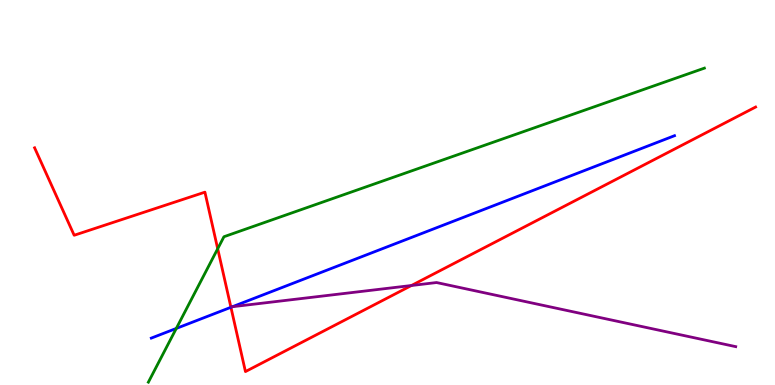[{'lines': ['blue', 'red'], 'intersections': [{'x': 2.98, 'y': 2.02}]}, {'lines': ['green', 'red'], 'intersections': [{'x': 2.81, 'y': 3.54}]}, {'lines': ['purple', 'red'], 'intersections': [{'x': 5.31, 'y': 2.58}]}, {'lines': ['blue', 'green'], 'intersections': [{'x': 2.27, 'y': 1.47}]}, {'lines': ['blue', 'purple'], 'intersections': [{'x': 3.0, 'y': 2.03}]}, {'lines': ['green', 'purple'], 'intersections': []}]